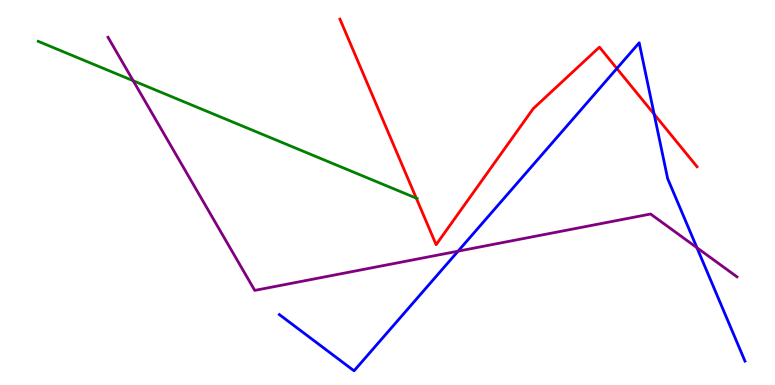[{'lines': ['blue', 'red'], 'intersections': [{'x': 7.96, 'y': 8.22}, {'x': 8.44, 'y': 7.03}]}, {'lines': ['green', 'red'], 'intersections': [{'x': 5.37, 'y': 4.85}]}, {'lines': ['purple', 'red'], 'intersections': []}, {'lines': ['blue', 'green'], 'intersections': []}, {'lines': ['blue', 'purple'], 'intersections': [{'x': 5.91, 'y': 3.48}, {'x': 8.99, 'y': 3.57}]}, {'lines': ['green', 'purple'], 'intersections': [{'x': 1.72, 'y': 7.9}]}]